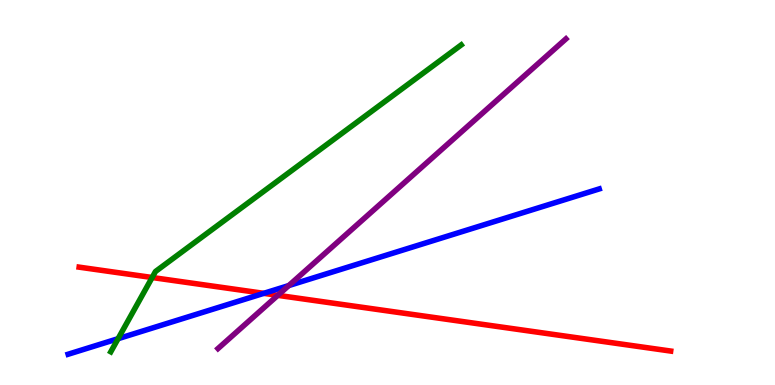[{'lines': ['blue', 'red'], 'intersections': [{'x': 3.4, 'y': 2.38}]}, {'lines': ['green', 'red'], 'intersections': [{'x': 1.96, 'y': 2.79}]}, {'lines': ['purple', 'red'], 'intersections': [{'x': 3.58, 'y': 2.33}]}, {'lines': ['blue', 'green'], 'intersections': [{'x': 1.52, 'y': 1.2}]}, {'lines': ['blue', 'purple'], 'intersections': [{'x': 3.73, 'y': 2.58}]}, {'lines': ['green', 'purple'], 'intersections': []}]